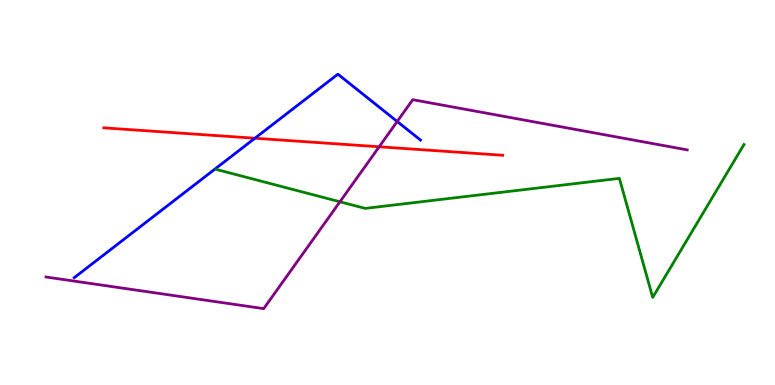[{'lines': ['blue', 'red'], 'intersections': [{'x': 3.29, 'y': 6.41}]}, {'lines': ['green', 'red'], 'intersections': []}, {'lines': ['purple', 'red'], 'intersections': [{'x': 4.89, 'y': 6.19}]}, {'lines': ['blue', 'green'], 'intersections': []}, {'lines': ['blue', 'purple'], 'intersections': [{'x': 5.13, 'y': 6.84}]}, {'lines': ['green', 'purple'], 'intersections': [{'x': 4.39, 'y': 4.76}]}]